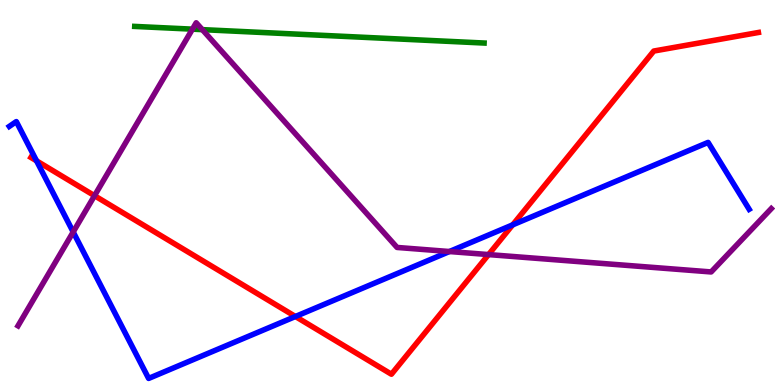[{'lines': ['blue', 'red'], 'intersections': [{'x': 0.472, 'y': 5.82}, {'x': 3.81, 'y': 1.78}, {'x': 6.62, 'y': 4.16}]}, {'lines': ['green', 'red'], 'intersections': []}, {'lines': ['purple', 'red'], 'intersections': [{'x': 1.22, 'y': 4.92}, {'x': 6.3, 'y': 3.39}]}, {'lines': ['blue', 'green'], 'intersections': []}, {'lines': ['blue', 'purple'], 'intersections': [{'x': 0.944, 'y': 3.97}, {'x': 5.8, 'y': 3.47}]}, {'lines': ['green', 'purple'], 'intersections': [{'x': 2.48, 'y': 9.24}, {'x': 2.61, 'y': 9.23}]}]